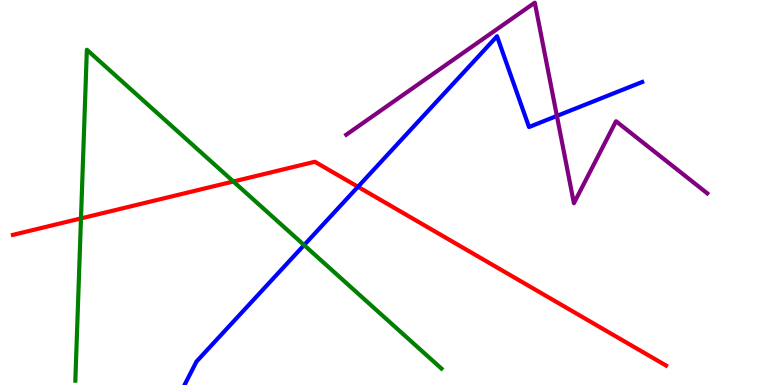[{'lines': ['blue', 'red'], 'intersections': [{'x': 4.62, 'y': 5.15}]}, {'lines': ['green', 'red'], 'intersections': [{'x': 1.04, 'y': 4.33}, {'x': 3.01, 'y': 5.29}]}, {'lines': ['purple', 'red'], 'intersections': []}, {'lines': ['blue', 'green'], 'intersections': [{'x': 3.92, 'y': 3.63}]}, {'lines': ['blue', 'purple'], 'intersections': [{'x': 7.19, 'y': 6.99}]}, {'lines': ['green', 'purple'], 'intersections': []}]